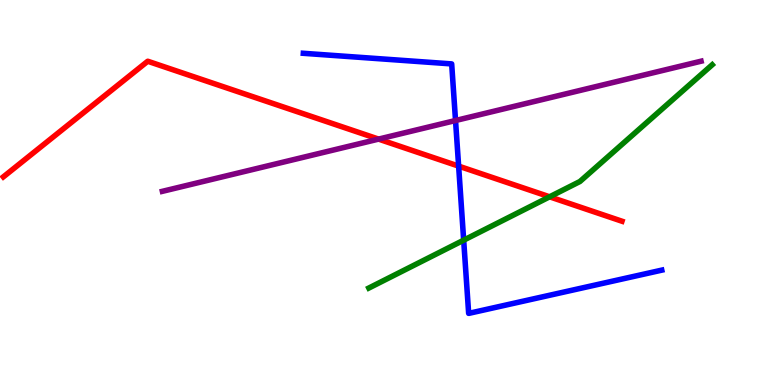[{'lines': ['blue', 'red'], 'intersections': [{'x': 5.92, 'y': 5.69}]}, {'lines': ['green', 'red'], 'intersections': [{'x': 7.09, 'y': 4.89}]}, {'lines': ['purple', 'red'], 'intersections': [{'x': 4.88, 'y': 6.39}]}, {'lines': ['blue', 'green'], 'intersections': [{'x': 5.98, 'y': 3.76}]}, {'lines': ['blue', 'purple'], 'intersections': [{'x': 5.88, 'y': 6.87}]}, {'lines': ['green', 'purple'], 'intersections': []}]